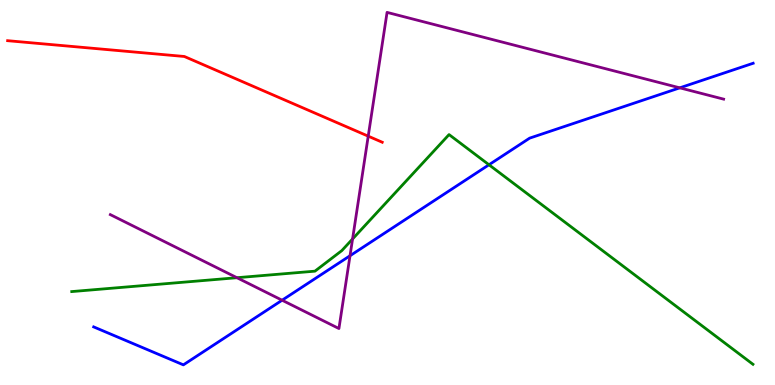[{'lines': ['blue', 'red'], 'intersections': []}, {'lines': ['green', 'red'], 'intersections': []}, {'lines': ['purple', 'red'], 'intersections': [{'x': 4.75, 'y': 6.46}]}, {'lines': ['blue', 'green'], 'intersections': [{'x': 6.31, 'y': 5.72}]}, {'lines': ['blue', 'purple'], 'intersections': [{'x': 3.64, 'y': 2.2}, {'x': 4.52, 'y': 3.36}, {'x': 8.77, 'y': 7.72}]}, {'lines': ['green', 'purple'], 'intersections': [{'x': 3.06, 'y': 2.79}, {'x': 4.55, 'y': 3.79}]}]